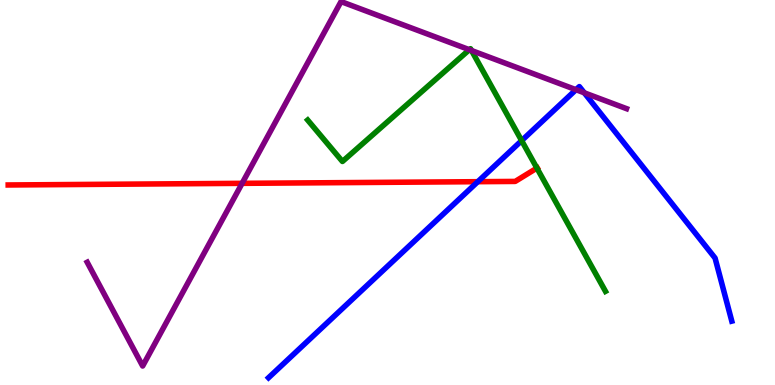[{'lines': ['blue', 'red'], 'intersections': [{'x': 6.17, 'y': 5.28}]}, {'lines': ['green', 'red'], 'intersections': [{'x': 6.93, 'y': 5.63}]}, {'lines': ['purple', 'red'], 'intersections': [{'x': 3.12, 'y': 5.24}]}, {'lines': ['blue', 'green'], 'intersections': [{'x': 6.73, 'y': 6.35}]}, {'lines': ['blue', 'purple'], 'intersections': [{'x': 7.43, 'y': 7.67}, {'x': 7.54, 'y': 7.59}]}, {'lines': ['green', 'purple'], 'intersections': [{'x': 6.06, 'y': 8.71}, {'x': 6.08, 'y': 8.69}]}]